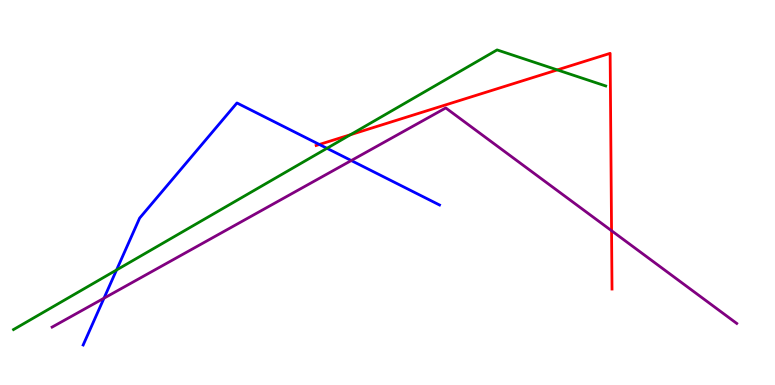[{'lines': ['blue', 'red'], 'intersections': [{'x': 4.12, 'y': 6.25}]}, {'lines': ['green', 'red'], 'intersections': [{'x': 4.52, 'y': 6.5}, {'x': 7.19, 'y': 8.18}]}, {'lines': ['purple', 'red'], 'intersections': [{'x': 7.89, 'y': 4.01}]}, {'lines': ['blue', 'green'], 'intersections': [{'x': 1.5, 'y': 2.99}, {'x': 4.22, 'y': 6.15}]}, {'lines': ['blue', 'purple'], 'intersections': [{'x': 1.34, 'y': 2.25}, {'x': 4.53, 'y': 5.83}]}, {'lines': ['green', 'purple'], 'intersections': []}]